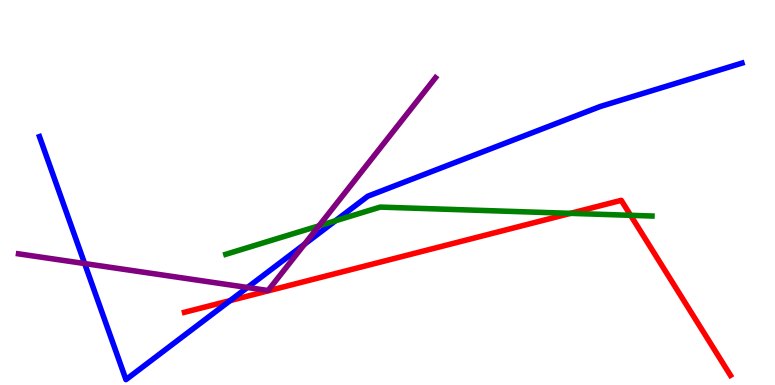[{'lines': ['blue', 'red'], 'intersections': [{'x': 2.97, 'y': 2.19}]}, {'lines': ['green', 'red'], 'intersections': [{'x': 7.36, 'y': 4.46}, {'x': 8.14, 'y': 4.41}]}, {'lines': ['purple', 'red'], 'intersections': []}, {'lines': ['blue', 'green'], 'intersections': [{'x': 4.33, 'y': 4.27}]}, {'lines': ['blue', 'purple'], 'intersections': [{'x': 1.09, 'y': 3.15}, {'x': 3.19, 'y': 2.53}, {'x': 3.93, 'y': 3.66}]}, {'lines': ['green', 'purple'], 'intersections': [{'x': 4.12, 'y': 4.13}]}]